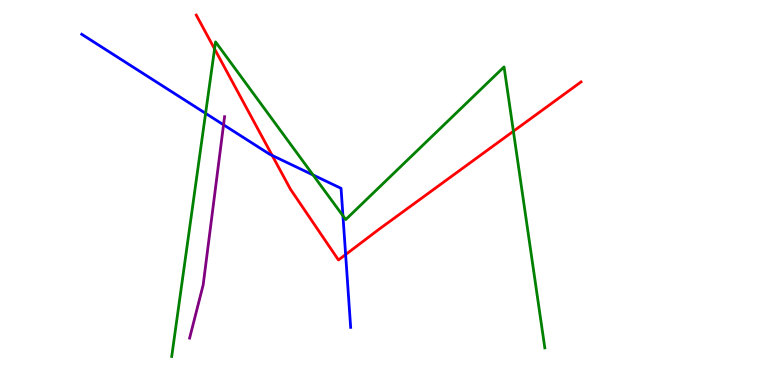[{'lines': ['blue', 'red'], 'intersections': [{'x': 3.51, 'y': 5.96}, {'x': 4.46, 'y': 3.39}]}, {'lines': ['green', 'red'], 'intersections': [{'x': 2.77, 'y': 8.73}, {'x': 6.62, 'y': 6.59}]}, {'lines': ['purple', 'red'], 'intersections': []}, {'lines': ['blue', 'green'], 'intersections': [{'x': 2.65, 'y': 7.06}, {'x': 4.04, 'y': 5.46}, {'x': 4.43, 'y': 4.4}]}, {'lines': ['blue', 'purple'], 'intersections': [{'x': 2.88, 'y': 6.76}]}, {'lines': ['green', 'purple'], 'intersections': []}]